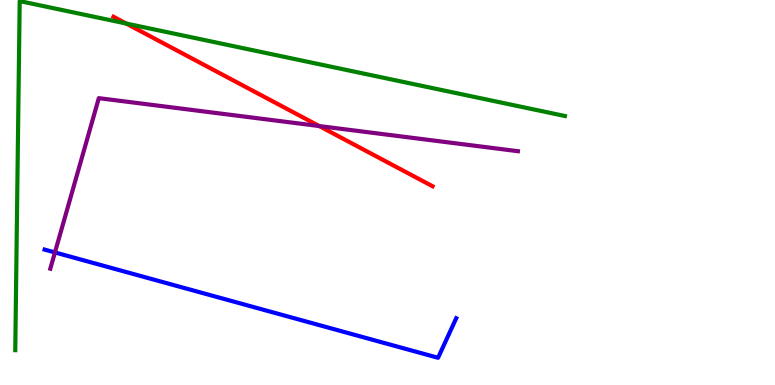[{'lines': ['blue', 'red'], 'intersections': []}, {'lines': ['green', 'red'], 'intersections': [{'x': 1.63, 'y': 9.39}]}, {'lines': ['purple', 'red'], 'intersections': [{'x': 4.12, 'y': 6.73}]}, {'lines': ['blue', 'green'], 'intersections': []}, {'lines': ['blue', 'purple'], 'intersections': [{'x': 0.709, 'y': 3.44}]}, {'lines': ['green', 'purple'], 'intersections': []}]